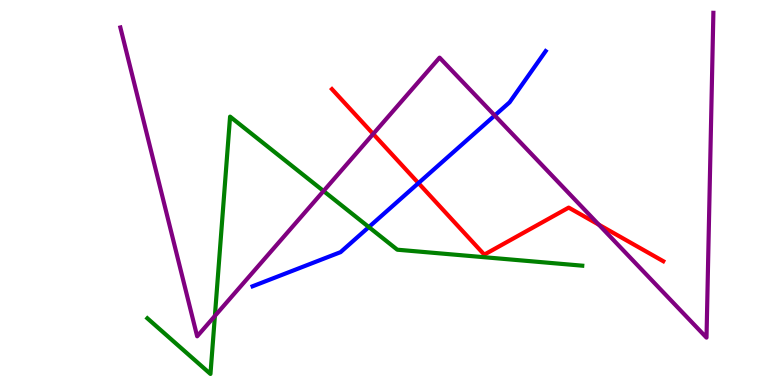[{'lines': ['blue', 'red'], 'intersections': [{'x': 5.4, 'y': 5.24}]}, {'lines': ['green', 'red'], 'intersections': []}, {'lines': ['purple', 'red'], 'intersections': [{'x': 4.82, 'y': 6.52}, {'x': 7.73, 'y': 4.16}]}, {'lines': ['blue', 'green'], 'intersections': [{'x': 4.76, 'y': 4.1}]}, {'lines': ['blue', 'purple'], 'intersections': [{'x': 6.38, 'y': 7.0}]}, {'lines': ['green', 'purple'], 'intersections': [{'x': 2.77, 'y': 1.79}, {'x': 4.17, 'y': 5.04}]}]